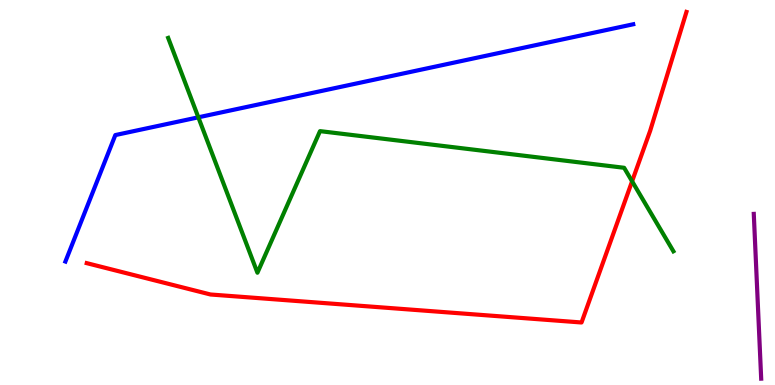[{'lines': ['blue', 'red'], 'intersections': []}, {'lines': ['green', 'red'], 'intersections': [{'x': 8.16, 'y': 5.29}]}, {'lines': ['purple', 'red'], 'intersections': []}, {'lines': ['blue', 'green'], 'intersections': [{'x': 2.56, 'y': 6.95}]}, {'lines': ['blue', 'purple'], 'intersections': []}, {'lines': ['green', 'purple'], 'intersections': []}]